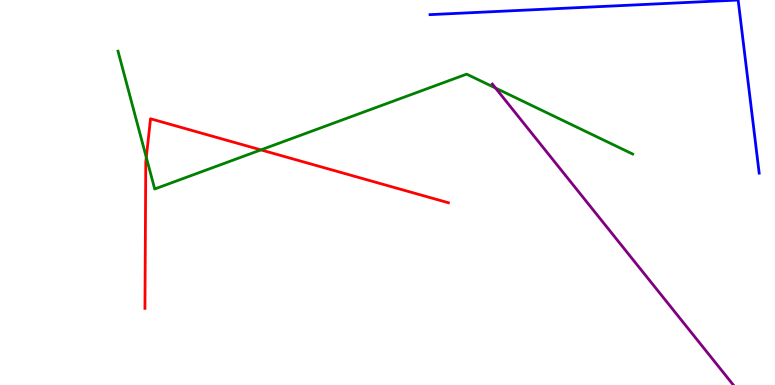[{'lines': ['blue', 'red'], 'intersections': []}, {'lines': ['green', 'red'], 'intersections': [{'x': 1.89, 'y': 5.91}, {'x': 3.37, 'y': 6.11}]}, {'lines': ['purple', 'red'], 'intersections': []}, {'lines': ['blue', 'green'], 'intersections': []}, {'lines': ['blue', 'purple'], 'intersections': []}, {'lines': ['green', 'purple'], 'intersections': [{'x': 6.39, 'y': 7.71}]}]